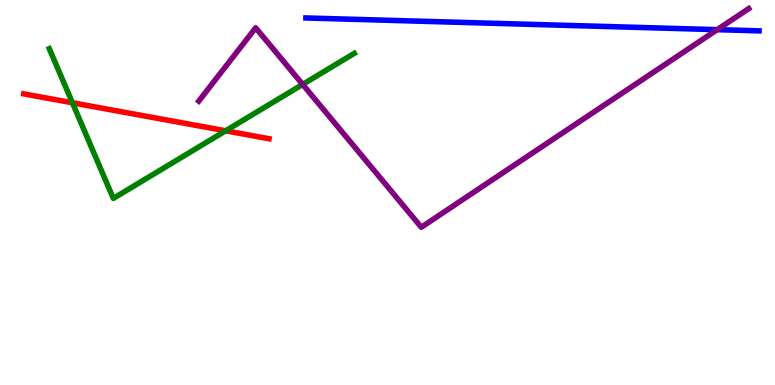[{'lines': ['blue', 'red'], 'intersections': []}, {'lines': ['green', 'red'], 'intersections': [{'x': 0.935, 'y': 7.33}, {'x': 2.91, 'y': 6.6}]}, {'lines': ['purple', 'red'], 'intersections': []}, {'lines': ['blue', 'green'], 'intersections': []}, {'lines': ['blue', 'purple'], 'intersections': [{'x': 9.25, 'y': 9.23}]}, {'lines': ['green', 'purple'], 'intersections': [{'x': 3.91, 'y': 7.81}]}]